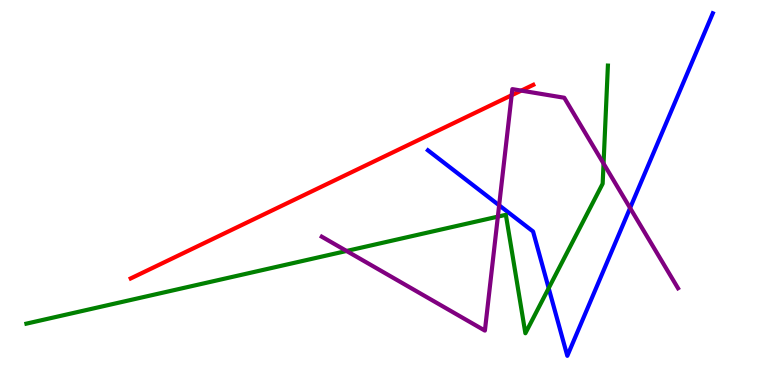[{'lines': ['blue', 'red'], 'intersections': []}, {'lines': ['green', 'red'], 'intersections': []}, {'lines': ['purple', 'red'], 'intersections': [{'x': 6.6, 'y': 7.53}, {'x': 6.73, 'y': 7.65}]}, {'lines': ['blue', 'green'], 'intersections': [{'x': 7.08, 'y': 2.51}]}, {'lines': ['blue', 'purple'], 'intersections': [{'x': 6.44, 'y': 4.67}, {'x': 8.13, 'y': 4.6}]}, {'lines': ['green', 'purple'], 'intersections': [{'x': 4.47, 'y': 3.48}, {'x': 6.42, 'y': 4.37}, {'x': 7.79, 'y': 5.75}]}]